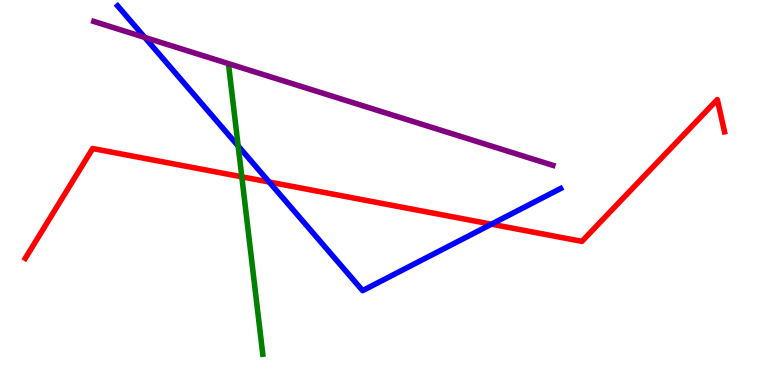[{'lines': ['blue', 'red'], 'intersections': [{'x': 3.47, 'y': 5.27}, {'x': 6.34, 'y': 4.18}]}, {'lines': ['green', 'red'], 'intersections': [{'x': 3.12, 'y': 5.41}]}, {'lines': ['purple', 'red'], 'intersections': []}, {'lines': ['blue', 'green'], 'intersections': [{'x': 3.07, 'y': 6.21}]}, {'lines': ['blue', 'purple'], 'intersections': [{'x': 1.87, 'y': 9.03}]}, {'lines': ['green', 'purple'], 'intersections': []}]